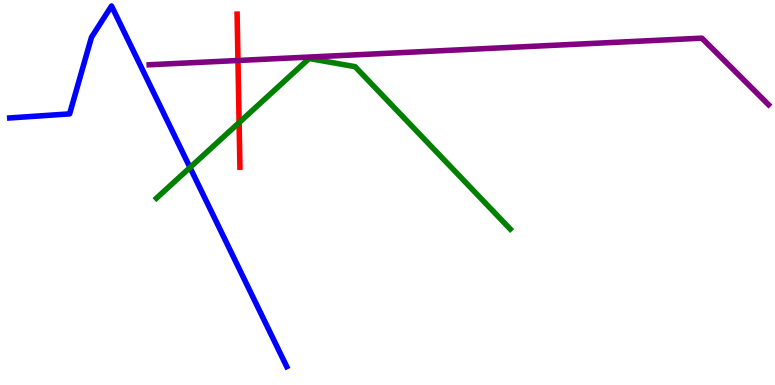[{'lines': ['blue', 'red'], 'intersections': []}, {'lines': ['green', 'red'], 'intersections': [{'x': 3.09, 'y': 6.82}]}, {'lines': ['purple', 'red'], 'intersections': [{'x': 3.07, 'y': 8.43}]}, {'lines': ['blue', 'green'], 'intersections': [{'x': 2.45, 'y': 5.65}]}, {'lines': ['blue', 'purple'], 'intersections': []}, {'lines': ['green', 'purple'], 'intersections': []}]